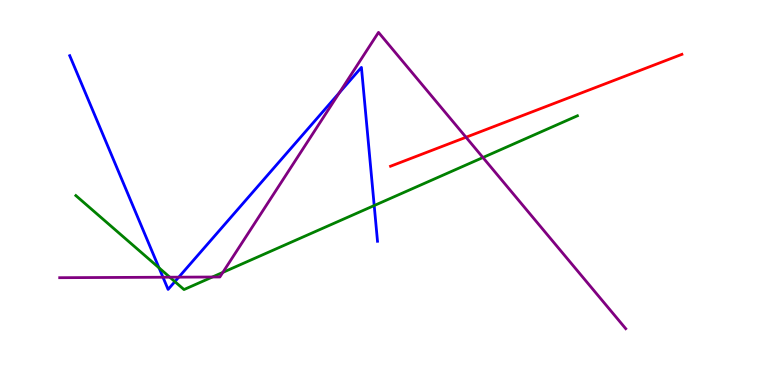[{'lines': ['blue', 'red'], 'intersections': []}, {'lines': ['green', 'red'], 'intersections': []}, {'lines': ['purple', 'red'], 'intersections': [{'x': 6.01, 'y': 6.44}]}, {'lines': ['blue', 'green'], 'intersections': [{'x': 2.05, 'y': 3.04}, {'x': 2.26, 'y': 2.69}, {'x': 4.83, 'y': 4.66}]}, {'lines': ['blue', 'purple'], 'intersections': [{'x': 2.1, 'y': 2.8}, {'x': 2.31, 'y': 2.8}, {'x': 4.38, 'y': 7.59}]}, {'lines': ['green', 'purple'], 'intersections': [{'x': 2.19, 'y': 2.8}, {'x': 2.74, 'y': 2.8}, {'x': 2.88, 'y': 2.92}, {'x': 6.23, 'y': 5.91}]}]